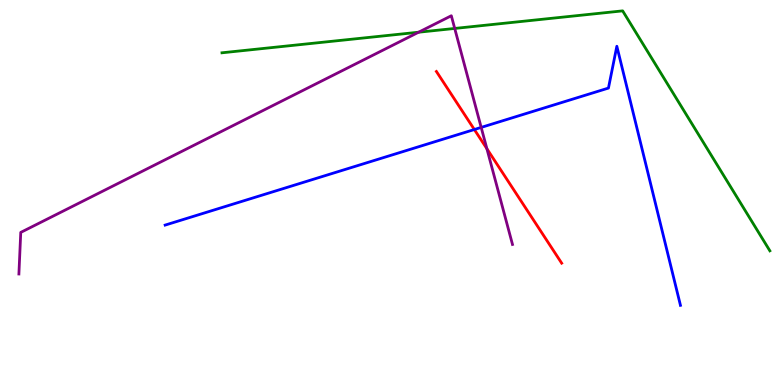[{'lines': ['blue', 'red'], 'intersections': [{'x': 6.12, 'y': 6.64}]}, {'lines': ['green', 'red'], 'intersections': []}, {'lines': ['purple', 'red'], 'intersections': [{'x': 6.28, 'y': 6.14}]}, {'lines': ['blue', 'green'], 'intersections': []}, {'lines': ['blue', 'purple'], 'intersections': [{'x': 6.21, 'y': 6.69}]}, {'lines': ['green', 'purple'], 'intersections': [{'x': 5.4, 'y': 9.16}, {'x': 5.87, 'y': 9.26}]}]